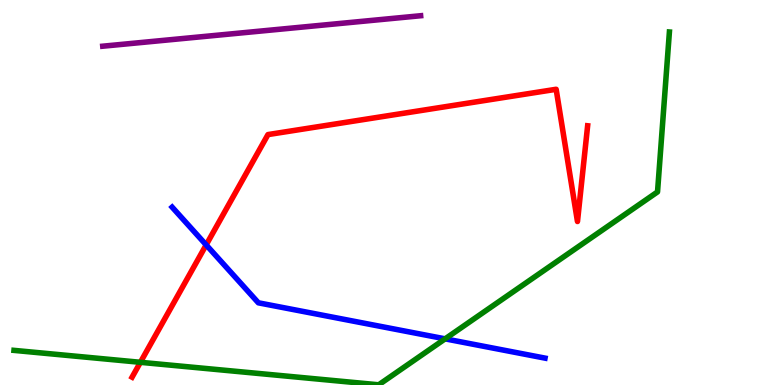[{'lines': ['blue', 'red'], 'intersections': [{'x': 2.66, 'y': 3.64}]}, {'lines': ['green', 'red'], 'intersections': [{'x': 1.81, 'y': 0.589}]}, {'lines': ['purple', 'red'], 'intersections': []}, {'lines': ['blue', 'green'], 'intersections': [{'x': 5.74, 'y': 1.2}]}, {'lines': ['blue', 'purple'], 'intersections': []}, {'lines': ['green', 'purple'], 'intersections': []}]